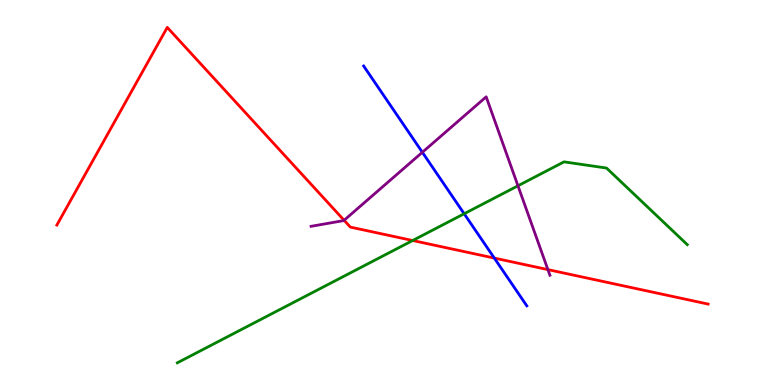[{'lines': ['blue', 'red'], 'intersections': [{'x': 6.38, 'y': 3.3}]}, {'lines': ['green', 'red'], 'intersections': [{'x': 5.32, 'y': 3.75}]}, {'lines': ['purple', 'red'], 'intersections': [{'x': 4.44, 'y': 4.28}, {'x': 7.07, 'y': 3.0}]}, {'lines': ['blue', 'green'], 'intersections': [{'x': 5.99, 'y': 4.45}]}, {'lines': ['blue', 'purple'], 'intersections': [{'x': 5.45, 'y': 6.04}]}, {'lines': ['green', 'purple'], 'intersections': [{'x': 6.68, 'y': 5.17}]}]